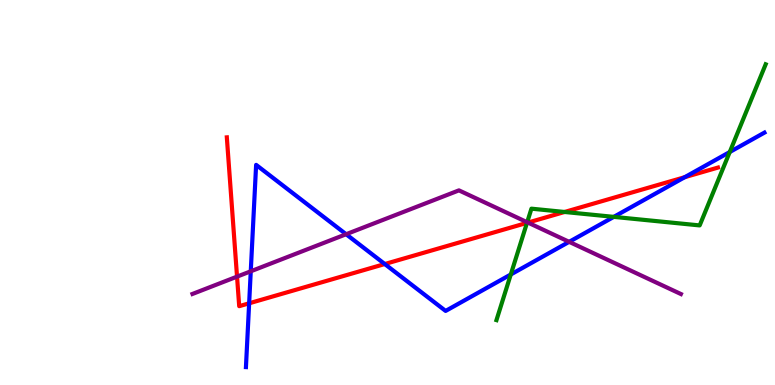[{'lines': ['blue', 'red'], 'intersections': [{'x': 3.21, 'y': 2.12}, {'x': 4.96, 'y': 3.14}, {'x': 8.84, 'y': 5.4}]}, {'lines': ['green', 'red'], 'intersections': [{'x': 6.8, 'y': 4.21}, {'x': 7.29, 'y': 4.49}]}, {'lines': ['purple', 'red'], 'intersections': [{'x': 3.06, 'y': 2.81}, {'x': 6.81, 'y': 4.22}]}, {'lines': ['blue', 'green'], 'intersections': [{'x': 6.59, 'y': 2.87}, {'x': 7.92, 'y': 4.37}, {'x': 9.42, 'y': 6.05}]}, {'lines': ['blue', 'purple'], 'intersections': [{'x': 3.24, 'y': 2.95}, {'x': 4.47, 'y': 3.92}, {'x': 7.34, 'y': 3.72}]}, {'lines': ['green', 'purple'], 'intersections': [{'x': 6.8, 'y': 4.23}]}]